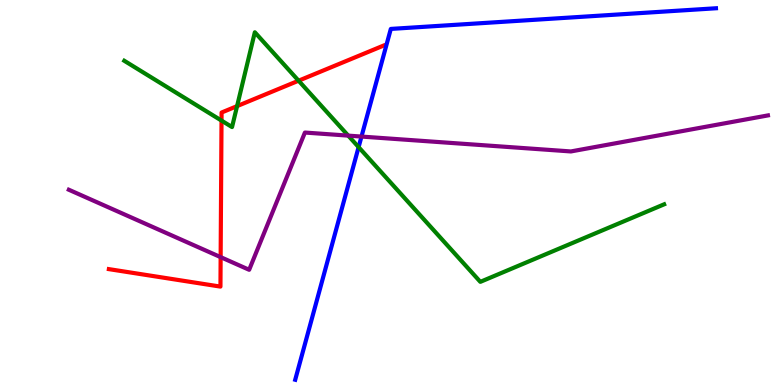[{'lines': ['blue', 'red'], 'intersections': []}, {'lines': ['green', 'red'], 'intersections': [{'x': 2.86, 'y': 6.87}, {'x': 3.06, 'y': 7.24}, {'x': 3.85, 'y': 7.9}]}, {'lines': ['purple', 'red'], 'intersections': [{'x': 2.85, 'y': 3.32}]}, {'lines': ['blue', 'green'], 'intersections': [{'x': 4.63, 'y': 6.18}]}, {'lines': ['blue', 'purple'], 'intersections': [{'x': 4.66, 'y': 6.45}]}, {'lines': ['green', 'purple'], 'intersections': [{'x': 4.49, 'y': 6.48}]}]